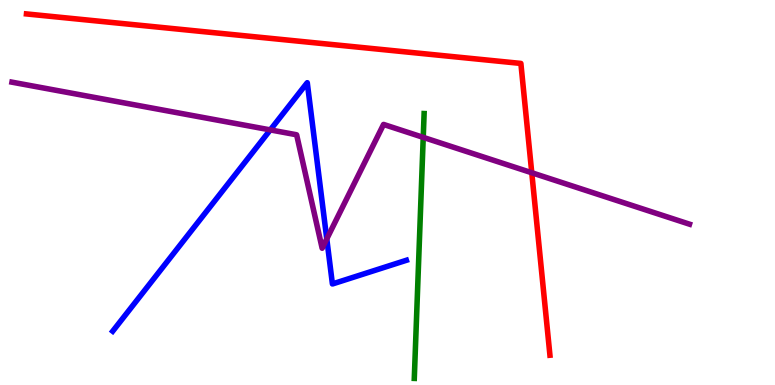[{'lines': ['blue', 'red'], 'intersections': []}, {'lines': ['green', 'red'], 'intersections': []}, {'lines': ['purple', 'red'], 'intersections': [{'x': 6.86, 'y': 5.51}]}, {'lines': ['blue', 'green'], 'intersections': []}, {'lines': ['blue', 'purple'], 'intersections': [{'x': 3.49, 'y': 6.63}, {'x': 4.22, 'y': 3.8}]}, {'lines': ['green', 'purple'], 'intersections': [{'x': 5.46, 'y': 6.43}]}]